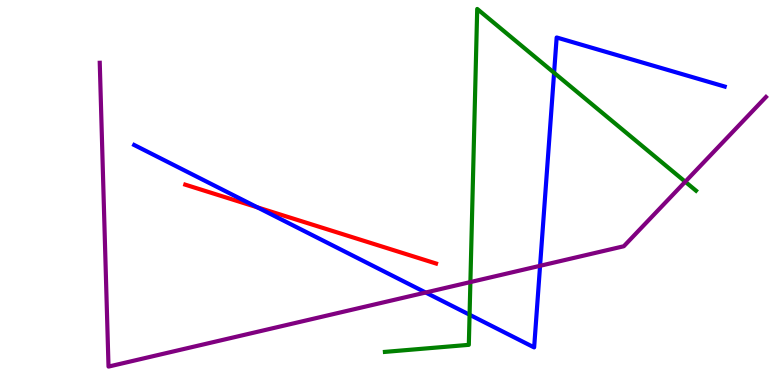[{'lines': ['blue', 'red'], 'intersections': [{'x': 3.32, 'y': 4.61}]}, {'lines': ['green', 'red'], 'intersections': []}, {'lines': ['purple', 'red'], 'intersections': []}, {'lines': ['blue', 'green'], 'intersections': [{'x': 6.06, 'y': 1.82}, {'x': 7.15, 'y': 8.11}]}, {'lines': ['blue', 'purple'], 'intersections': [{'x': 5.49, 'y': 2.4}, {'x': 6.97, 'y': 3.1}]}, {'lines': ['green', 'purple'], 'intersections': [{'x': 6.07, 'y': 2.67}, {'x': 8.84, 'y': 5.28}]}]